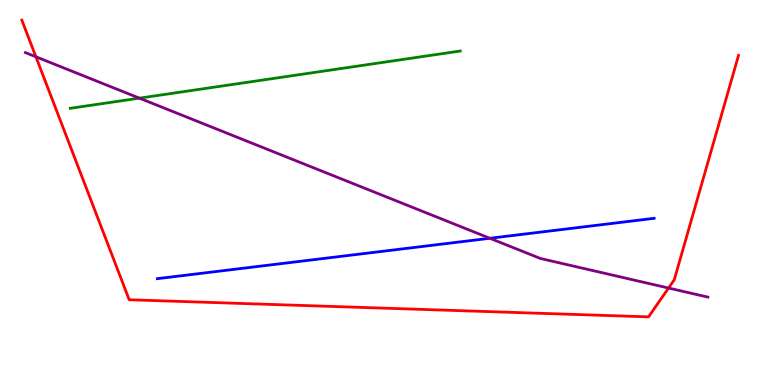[{'lines': ['blue', 'red'], 'intersections': []}, {'lines': ['green', 'red'], 'intersections': []}, {'lines': ['purple', 'red'], 'intersections': [{'x': 0.463, 'y': 8.53}, {'x': 8.63, 'y': 2.52}]}, {'lines': ['blue', 'green'], 'intersections': []}, {'lines': ['blue', 'purple'], 'intersections': [{'x': 6.32, 'y': 3.81}]}, {'lines': ['green', 'purple'], 'intersections': [{'x': 1.8, 'y': 7.45}]}]